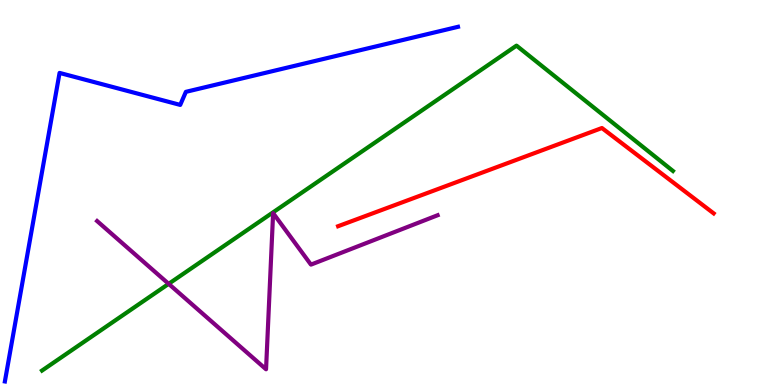[{'lines': ['blue', 'red'], 'intersections': []}, {'lines': ['green', 'red'], 'intersections': []}, {'lines': ['purple', 'red'], 'intersections': []}, {'lines': ['blue', 'green'], 'intersections': []}, {'lines': ['blue', 'purple'], 'intersections': []}, {'lines': ['green', 'purple'], 'intersections': [{'x': 2.18, 'y': 2.63}]}]